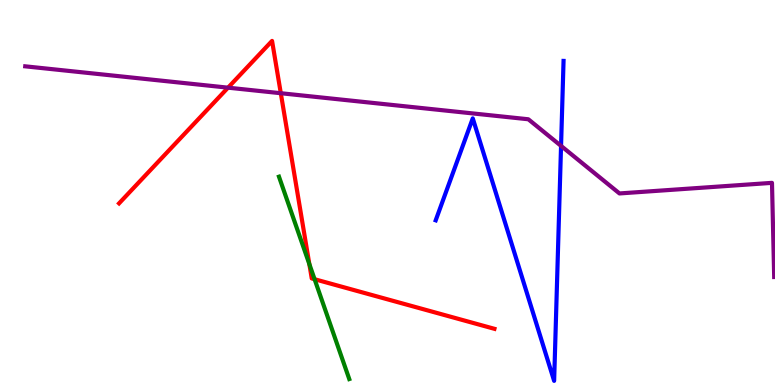[{'lines': ['blue', 'red'], 'intersections': []}, {'lines': ['green', 'red'], 'intersections': [{'x': 3.99, 'y': 3.14}, {'x': 4.06, 'y': 2.75}]}, {'lines': ['purple', 'red'], 'intersections': [{'x': 2.94, 'y': 7.72}, {'x': 3.62, 'y': 7.58}]}, {'lines': ['blue', 'green'], 'intersections': []}, {'lines': ['blue', 'purple'], 'intersections': [{'x': 7.24, 'y': 6.21}]}, {'lines': ['green', 'purple'], 'intersections': []}]